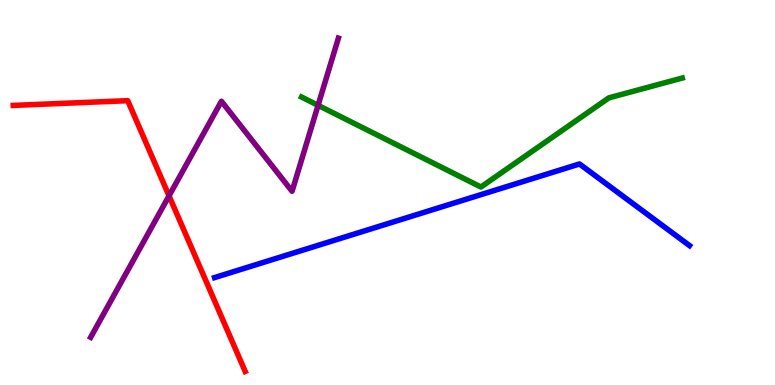[{'lines': ['blue', 'red'], 'intersections': []}, {'lines': ['green', 'red'], 'intersections': []}, {'lines': ['purple', 'red'], 'intersections': [{'x': 2.18, 'y': 4.91}]}, {'lines': ['blue', 'green'], 'intersections': []}, {'lines': ['blue', 'purple'], 'intersections': []}, {'lines': ['green', 'purple'], 'intersections': [{'x': 4.1, 'y': 7.26}]}]